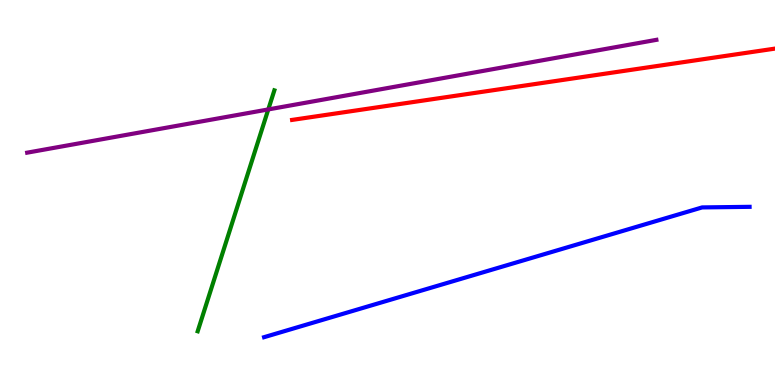[{'lines': ['blue', 'red'], 'intersections': []}, {'lines': ['green', 'red'], 'intersections': []}, {'lines': ['purple', 'red'], 'intersections': []}, {'lines': ['blue', 'green'], 'intersections': []}, {'lines': ['blue', 'purple'], 'intersections': []}, {'lines': ['green', 'purple'], 'intersections': [{'x': 3.46, 'y': 7.16}]}]